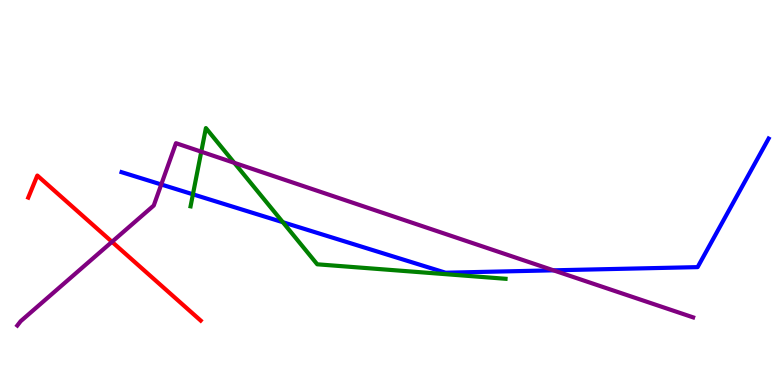[{'lines': ['blue', 'red'], 'intersections': []}, {'lines': ['green', 'red'], 'intersections': []}, {'lines': ['purple', 'red'], 'intersections': [{'x': 1.44, 'y': 3.72}]}, {'lines': ['blue', 'green'], 'intersections': [{'x': 2.49, 'y': 4.95}, {'x': 3.65, 'y': 4.23}]}, {'lines': ['blue', 'purple'], 'intersections': [{'x': 2.08, 'y': 5.21}, {'x': 7.14, 'y': 2.98}]}, {'lines': ['green', 'purple'], 'intersections': [{'x': 2.6, 'y': 6.06}, {'x': 3.02, 'y': 5.77}]}]